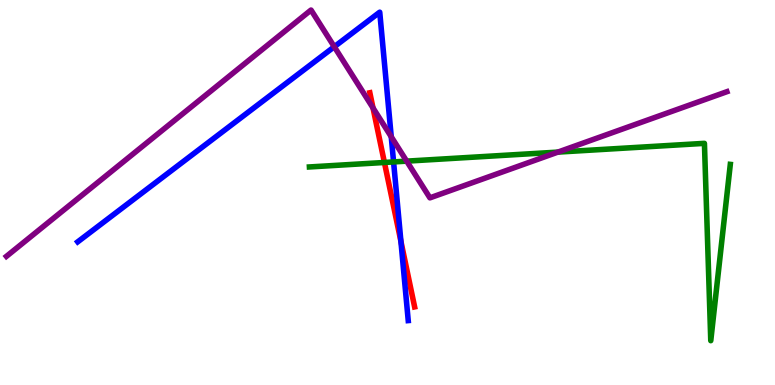[{'lines': ['blue', 'red'], 'intersections': [{'x': 5.17, 'y': 3.73}]}, {'lines': ['green', 'red'], 'intersections': [{'x': 4.96, 'y': 5.78}]}, {'lines': ['purple', 'red'], 'intersections': [{'x': 4.81, 'y': 7.2}]}, {'lines': ['blue', 'green'], 'intersections': [{'x': 5.08, 'y': 5.79}]}, {'lines': ['blue', 'purple'], 'intersections': [{'x': 4.31, 'y': 8.79}, {'x': 5.05, 'y': 6.45}]}, {'lines': ['green', 'purple'], 'intersections': [{'x': 5.25, 'y': 5.81}, {'x': 7.2, 'y': 6.05}]}]